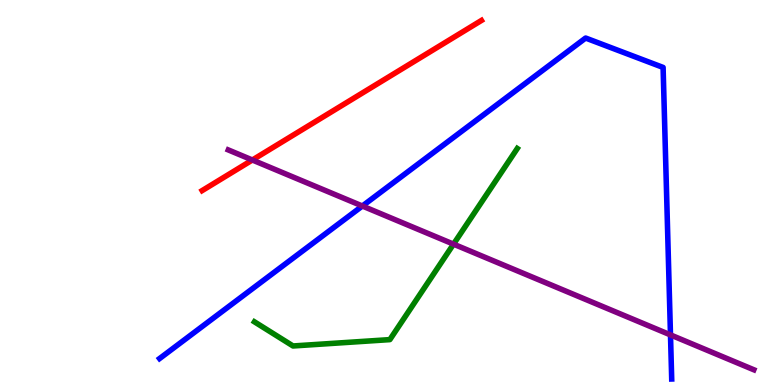[{'lines': ['blue', 'red'], 'intersections': []}, {'lines': ['green', 'red'], 'intersections': []}, {'lines': ['purple', 'red'], 'intersections': [{'x': 3.26, 'y': 5.84}]}, {'lines': ['blue', 'green'], 'intersections': []}, {'lines': ['blue', 'purple'], 'intersections': [{'x': 4.68, 'y': 4.65}, {'x': 8.65, 'y': 1.3}]}, {'lines': ['green', 'purple'], 'intersections': [{'x': 5.85, 'y': 3.66}]}]